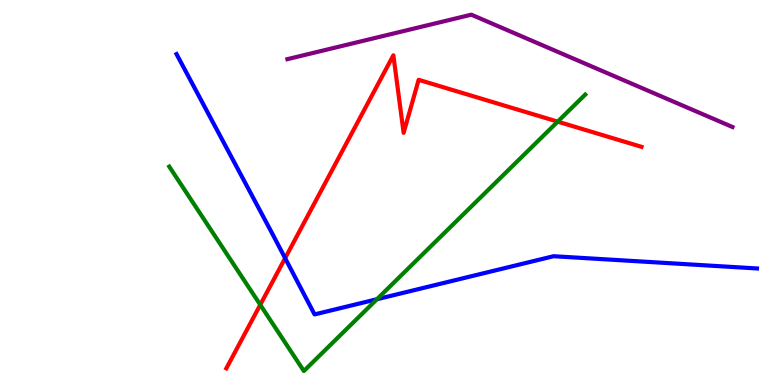[{'lines': ['blue', 'red'], 'intersections': [{'x': 3.68, 'y': 3.29}]}, {'lines': ['green', 'red'], 'intersections': [{'x': 3.36, 'y': 2.08}, {'x': 7.2, 'y': 6.84}]}, {'lines': ['purple', 'red'], 'intersections': []}, {'lines': ['blue', 'green'], 'intersections': [{'x': 4.86, 'y': 2.23}]}, {'lines': ['blue', 'purple'], 'intersections': []}, {'lines': ['green', 'purple'], 'intersections': []}]